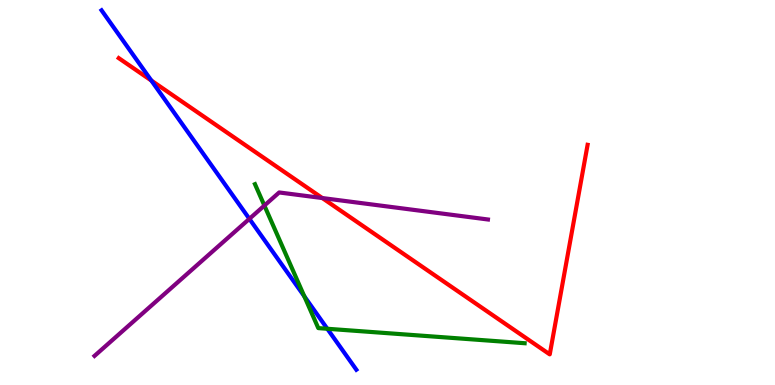[{'lines': ['blue', 'red'], 'intersections': [{'x': 1.95, 'y': 7.91}]}, {'lines': ['green', 'red'], 'intersections': []}, {'lines': ['purple', 'red'], 'intersections': [{'x': 4.16, 'y': 4.86}]}, {'lines': ['blue', 'green'], 'intersections': [{'x': 3.93, 'y': 2.3}, {'x': 4.22, 'y': 1.46}]}, {'lines': ['blue', 'purple'], 'intersections': [{'x': 3.22, 'y': 4.32}]}, {'lines': ['green', 'purple'], 'intersections': [{'x': 3.41, 'y': 4.66}]}]